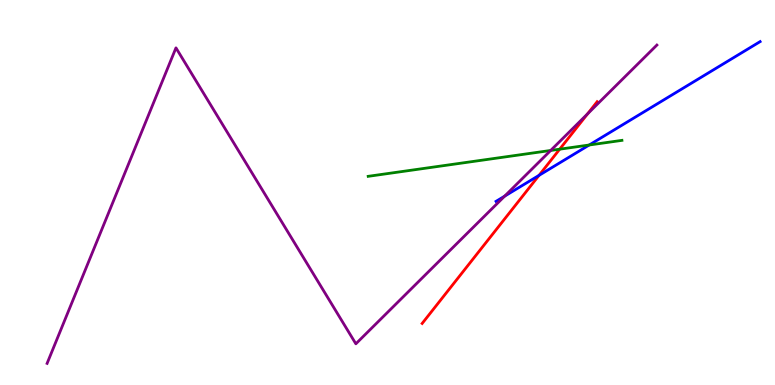[{'lines': ['blue', 'red'], 'intersections': [{'x': 6.96, 'y': 5.45}]}, {'lines': ['green', 'red'], 'intersections': [{'x': 7.22, 'y': 6.13}]}, {'lines': ['purple', 'red'], 'intersections': [{'x': 7.58, 'y': 7.04}]}, {'lines': ['blue', 'green'], 'intersections': [{'x': 7.6, 'y': 6.23}]}, {'lines': ['blue', 'purple'], 'intersections': [{'x': 6.51, 'y': 4.9}]}, {'lines': ['green', 'purple'], 'intersections': [{'x': 7.11, 'y': 6.09}]}]